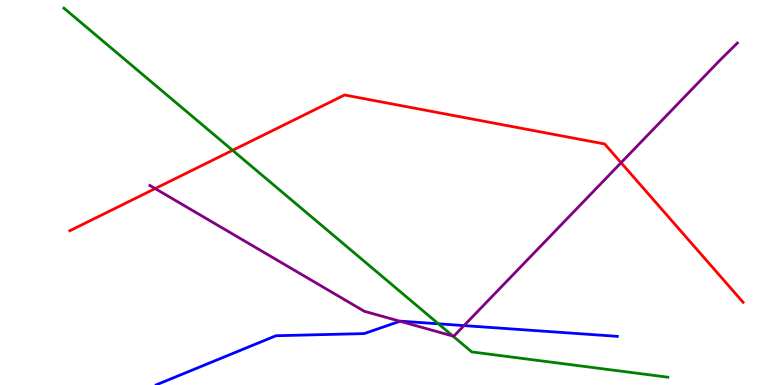[{'lines': ['blue', 'red'], 'intersections': []}, {'lines': ['green', 'red'], 'intersections': [{'x': 3.0, 'y': 6.1}]}, {'lines': ['purple', 'red'], 'intersections': [{'x': 2.0, 'y': 5.1}, {'x': 8.01, 'y': 5.77}]}, {'lines': ['blue', 'green'], 'intersections': [{'x': 5.66, 'y': 1.59}]}, {'lines': ['blue', 'purple'], 'intersections': [{'x': 5.16, 'y': 1.66}, {'x': 5.99, 'y': 1.54}]}, {'lines': ['green', 'purple'], 'intersections': [{'x': 5.84, 'y': 1.27}]}]